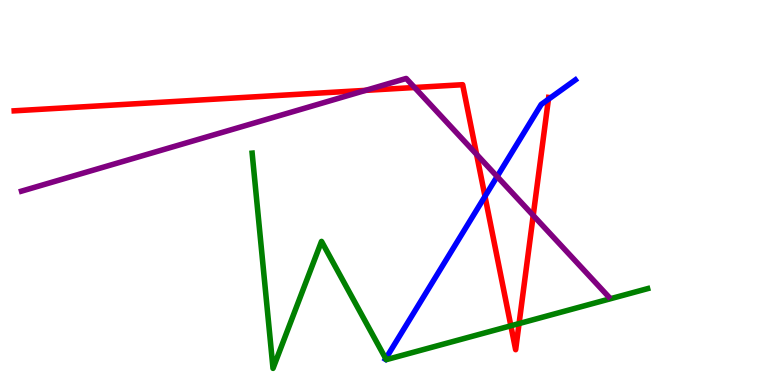[{'lines': ['blue', 'red'], 'intersections': [{'x': 6.26, 'y': 4.9}, {'x': 7.08, 'y': 7.42}]}, {'lines': ['green', 'red'], 'intersections': [{'x': 6.59, 'y': 1.54}, {'x': 6.7, 'y': 1.6}]}, {'lines': ['purple', 'red'], 'intersections': [{'x': 4.72, 'y': 7.65}, {'x': 5.35, 'y': 7.73}, {'x': 6.15, 'y': 5.99}, {'x': 6.88, 'y': 4.4}]}, {'lines': ['blue', 'green'], 'intersections': [{'x': 4.98, 'y': 0.684}]}, {'lines': ['blue', 'purple'], 'intersections': [{'x': 6.41, 'y': 5.42}]}, {'lines': ['green', 'purple'], 'intersections': []}]